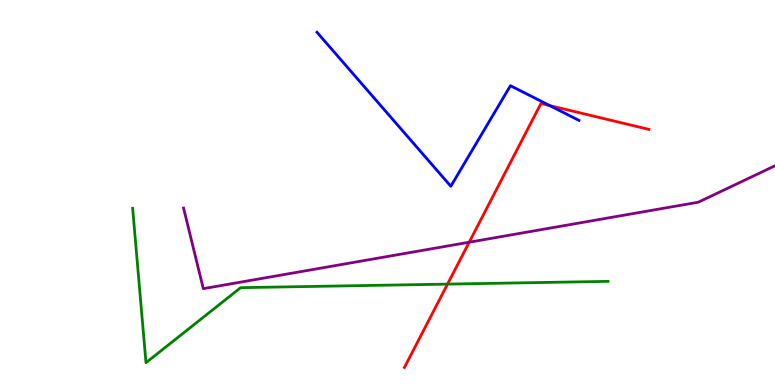[{'lines': ['blue', 'red'], 'intersections': [{'x': 7.09, 'y': 7.26}]}, {'lines': ['green', 'red'], 'intersections': [{'x': 5.77, 'y': 2.62}]}, {'lines': ['purple', 'red'], 'intersections': [{'x': 6.05, 'y': 3.71}]}, {'lines': ['blue', 'green'], 'intersections': []}, {'lines': ['blue', 'purple'], 'intersections': []}, {'lines': ['green', 'purple'], 'intersections': []}]